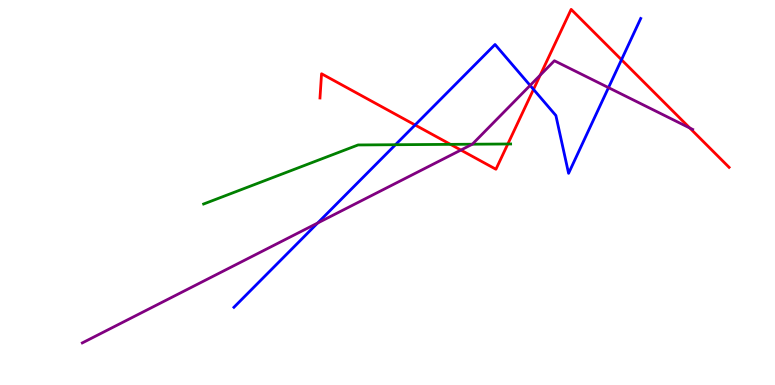[{'lines': ['blue', 'red'], 'intersections': [{'x': 5.36, 'y': 6.75}, {'x': 6.88, 'y': 7.68}, {'x': 8.02, 'y': 8.45}]}, {'lines': ['green', 'red'], 'intersections': [{'x': 5.81, 'y': 6.25}, {'x': 6.55, 'y': 6.26}]}, {'lines': ['purple', 'red'], 'intersections': [{'x': 5.95, 'y': 6.1}, {'x': 6.97, 'y': 8.05}, {'x': 8.9, 'y': 6.68}]}, {'lines': ['blue', 'green'], 'intersections': [{'x': 5.1, 'y': 6.24}]}, {'lines': ['blue', 'purple'], 'intersections': [{'x': 4.1, 'y': 4.21}, {'x': 6.84, 'y': 7.78}, {'x': 7.85, 'y': 7.72}]}, {'lines': ['green', 'purple'], 'intersections': [{'x': 6.09, 'y': 6.25}]}]